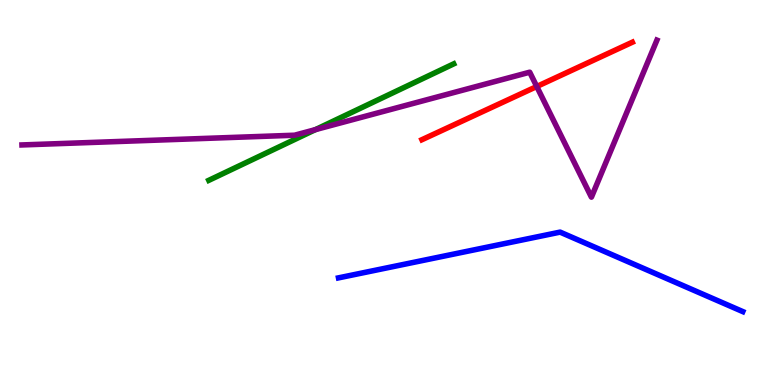[{'lines': ['blue', 'red'], 'intersections': []}, {'lines': ['green', 'red'], 'intersections': []}, {'lines': ['purple', 'red'], 'intersections': [{'x': 6.93, 'y': 7.75}]}, {'lines': ['blue', 'green'], 'intersections': []}, {'lines': ['blue', 'purple'], 'intersections': []}, {'lines': ['green', 'purple'], 'intersections': [{'x': 4.07, 'y': 6.63}]}]